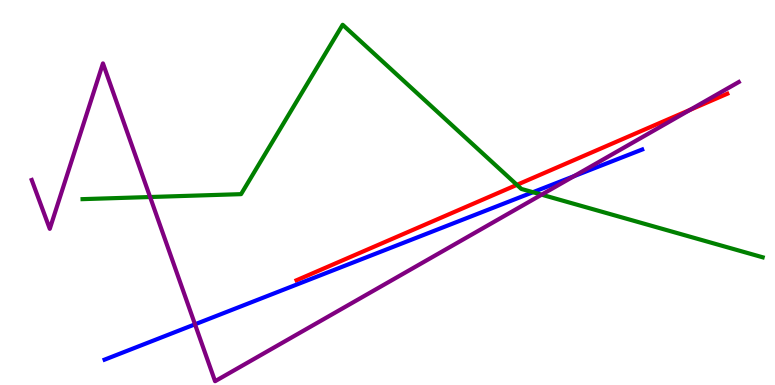[{'lines': ['blue', 'red'], 'intersections': []}, {'lines': ['green', 'red'], 'intersections': [{'x': 6.67, 'y': 5.2}]}, {'lines': ['purple', 'red'], 'intersections': [{'x': 8.9, 'y': 7.15}]}, {'lines': ['blue', 'green'], 'intersections': [{'x': 6.88, 'y': 5.01}]}, {'lines': ['blue', 'purple'], 'intersections': [{'x': 2.52, 'y': 1.58}, {'x': 7.41, 'y': 5.42}]}, {'lines': ['green', 'purple'], 'intersections': [{'x': 1.94, 'y': 4.88}, {'x': 6.99, 'y': 4.94}]}]